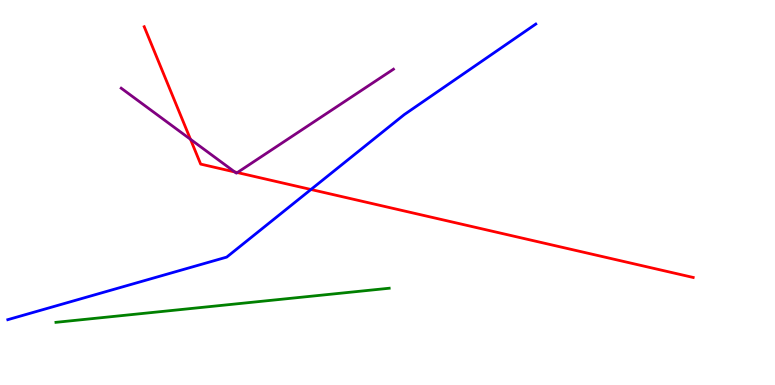[{'lines': ['blue', 'red'], 'intersections': [{'x': 4.01, 'y': 5.08}]}, {'lines': ['green', 'red'], 'intersections': []}, {'lines': ['purple', 'red'], 'intersections': [{'x': 2.46, 'y': 6.38}, {'x': 3.03, 'y': 5.53}, {'x': 3.06, 'y': 5.52}]}, {'lines': ['blue', 'green'], 'intersections': []}, {'lines': ['blue', 'purple'], 'intersections': []}, {'lines': ['green', 'purple'], 'intersections': []}]